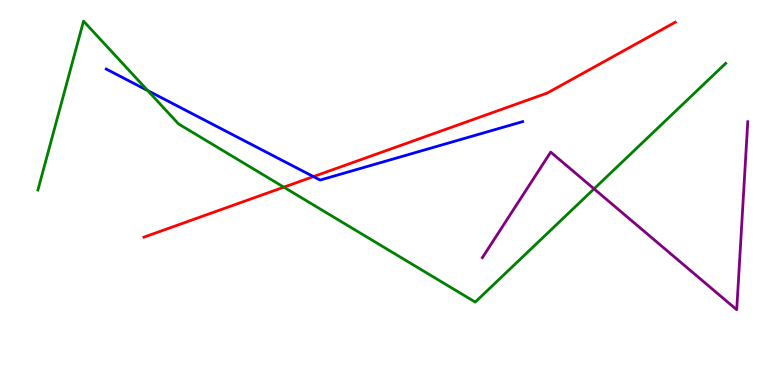[{'lines': ['blue', 'red'], 'intersections': [{'x': 4.04, 'y': 5.41}]}, {'lines': ['green', 'red'], 'intersections': [{'x': 3.66, 'y': 5.14}]}, {'lines': ['purple', 'red'], 'intersections': []}, {'lines': ['blue', 'green'], 'intersections': [{'x': 1.91, 'y': 7.65}]}, {'lines': ['blue', 'purple'], 'intersections': []}, {'lines': ['green', 'purple'], 'intersections': [{'x': 7.67, 'y': 5.1}]}]